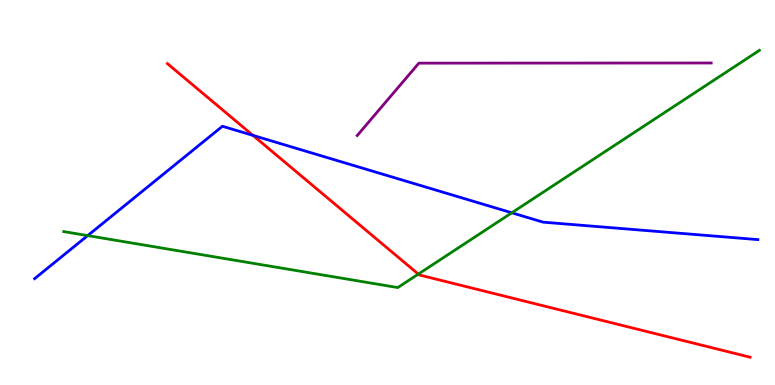[{'lines': ['blue', 'red'], 'intersections': [{'x': 3.26, 'y': 6.48}]}, {'lines': ['green', 'red'], 'intersections': [{'x': 5.4, 'y': 2.88}]}, {'lines': ['purple', 'red'], 'intersections': []}, {'lines': ['blue', 'green'], 'intersections': [{'x': 1.13, 'y': 3.88}, {'x': 6.6, 'y': 4.47}]}, {'lines': ['blue', 'purple'], 'intersections': []}, {'lines': ['green', 'purple'], 'intersections': []}]